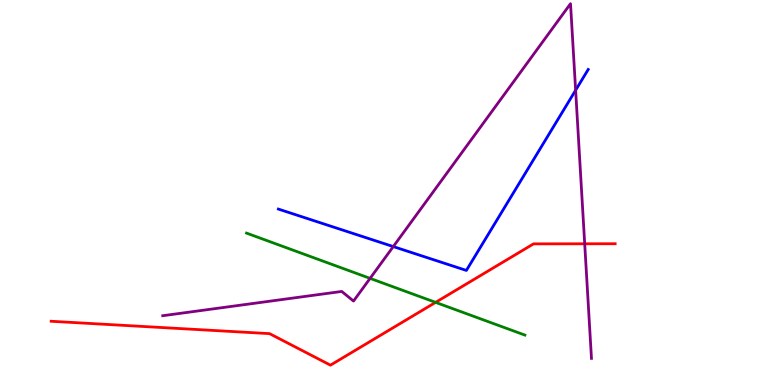[{'lines': ['blue', 'red'], 'intersections': []}, {'lines': ['green', 'red'], 'intersections': [{'x': 5.62, 'y': 2.15}]}, {'lines': ['purple', 'red'], 'intersections': [{'x': 7.54, 'y': 3.67}]}, {'lines': ['blue', 'green'], 'intersections': []}, {'lines': ['blue', 'purple'], 'intersections': [{'x': 5.07, 'y': 3.6}, {'x': 7.43, 'y': 7.66}]}, {'lines': ['green', 'purple'], 'intersections': [{'x': 4.78, 'y': 2.77}]}]